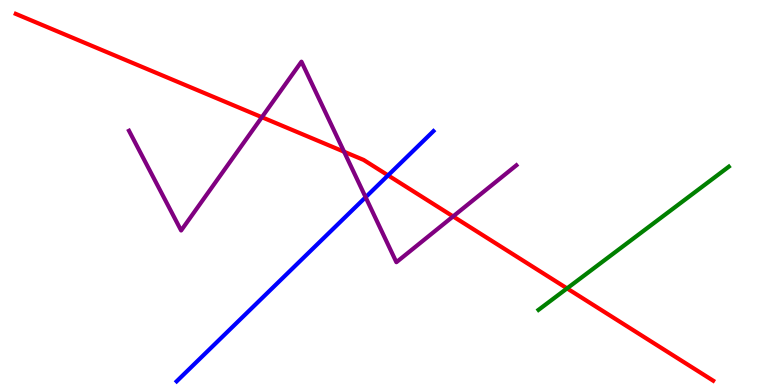[{'lines': ['blue', 'red'], 'intersections': [{'x': 5.01, 'y': 5.45}]}, {'lines': ['green', 'red'], 'intersections': [{'x': 7.32, 'y': 2.51}]}, {'lines': ['purple', 'red'], 'intersections': [{'x': 3.38, 'y': 6.96}, {'x': 4.44, 'y': 6.06}, {'x': 5.85, 'y': 4.38}]}, {'lines': ['blue', 'green'], 'intersections': []}, {'lines': ['blue', 'purple'], 'intersections': [{'x': 4.72, 'y': 4.88}]}, {'lines': ['green', 'purple'], 'intersections': []}]